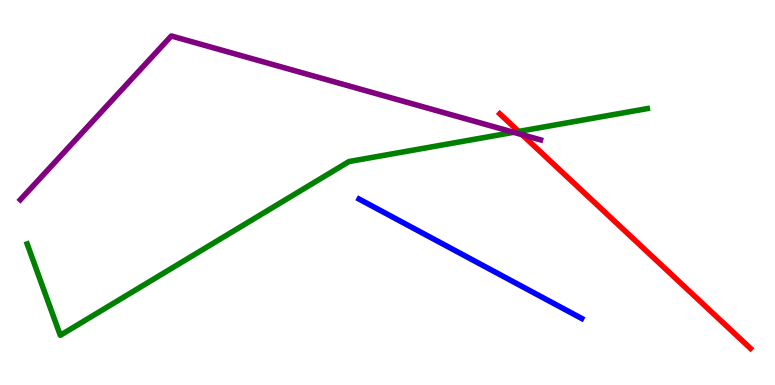[{'lines': ['blue', 'red'], 'intersections': []}, {'lines': ['green', 'red'], 'intersections': [{'x': 6.69, 'y': 6.59}]}, {'lines': ['purple', 'red'], 'intersections': [{'x': 6.74, 'y': 6.5}]}, {'lines': ['blue', 'green'], 'intersections': []}, {'lines': ['blue', 'purple'], 'intersections': []}, {'lines': ['green', 'purple'], 'intersections': [{'x': 6.63, 'y': 6.56}]}]